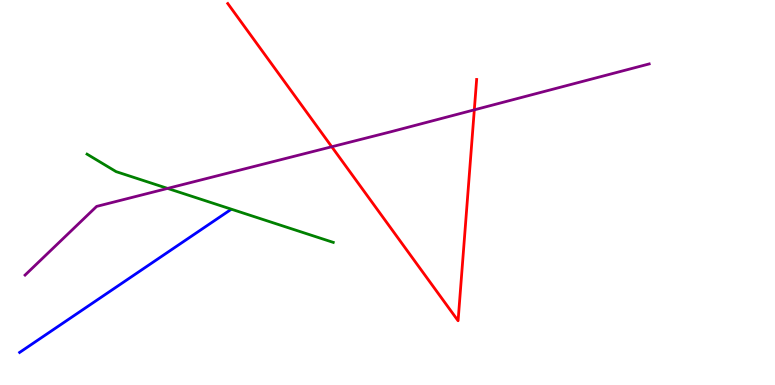[{'lines': ['blue', 'red'], 'intersections': []}, {'lines': ['green', 'red'], 'intersections': []}, {'lines': ['purple', 'red'], 'intersections': [{'x': 4.28, 'y': 6.19}, {'x': 6.12, 'y': 7.15}]}, {'lines': ['blue', 'green'], 'intersections': []}, {'lines': ['blue', 'purple'], 'intersections': []}, {'lines': ['green', 'purple'], 'intersections': [{'x': 2.16, 'y': 5.11}]}]